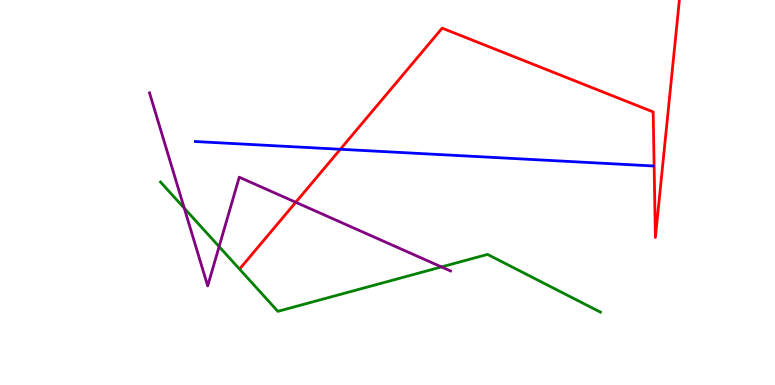[{'lines': ['blue', 'red'], 'intersections': [{'x': 4.39, 'y': 6.12}]}, {'lines': ['green', 'red'], 'intersections': []}, {'lines': ['purple', 'red'], 'intersections': [{'x': 3.82, 'y': 4.75}]}, {'lines': ['blue', 'green'], 'intersections': []}, {'lines': ['blue', 'purple'], 'intersections': []}, {'lines': ['green', 'purple'], 'intersections': [{'x': 2.38, 'y': 4.59}, {'x': 2.83, 'y': 3.59}, {'x': 5.7, 'y': 3.07}]}]